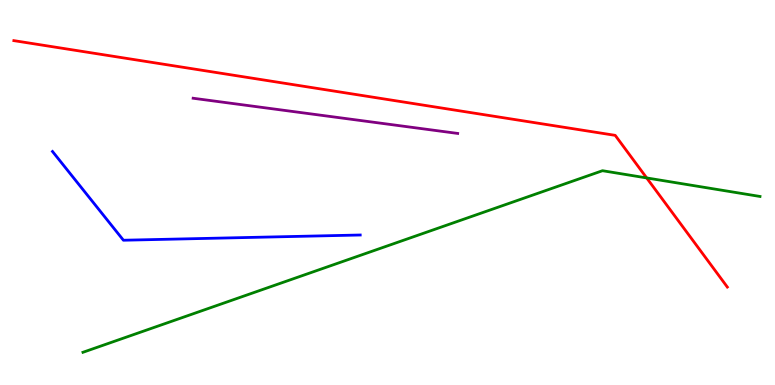[{'lines': ['blue', 'red'], 'intersections': []}, {'lines': ['green', 'red'], 'intersections': [{'x': 8.34, 'y': 5.38}]}, {'lines': ['purple', 'red'], 'intersections': []}, {'lines': ['blue', 'green'], 'intersections': []}, {'lines': ['blue', 'purple'], 'intersections': []}, {'lines': ['green', 'purple'], 'intersections': []}]